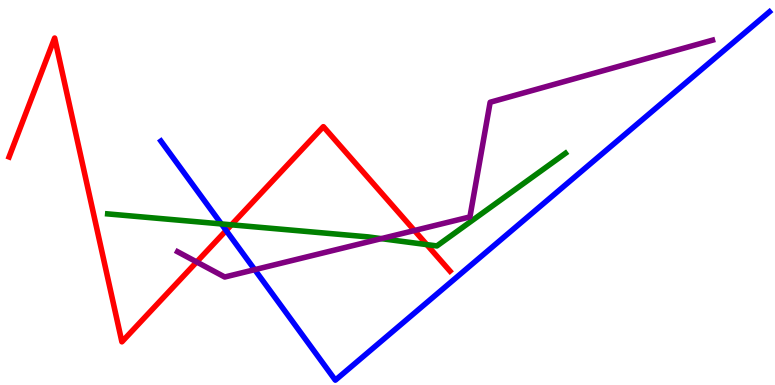[{'lines': ['blue', 'red'], 'intersections': [{'x': 2.92, 'y': 4.01}]}, {'lines': ['green', 'red'], 'intersections': [{'x': 2.99, 'y': 4.16}, {'x': 5.51, 'y': 3.65}]}, {'lines': ['purple', 'red'], 'intersections': [{'x': 2.54, 'y': 3.2}, {'x': 5.35, 'y': 4.01}]}, {'lines': ['blue', 'green'], 'intersections': [{'x': 2.86, 'y': 4.18}]}, {'lines': ['blue', 'purple'], 'intersections': [{'x': 3.29, 'y': 3.0}]}, {'lines': ['green', 'purple'], 'intersections': [{'x': 4.92, 'y': 3.8}]}]